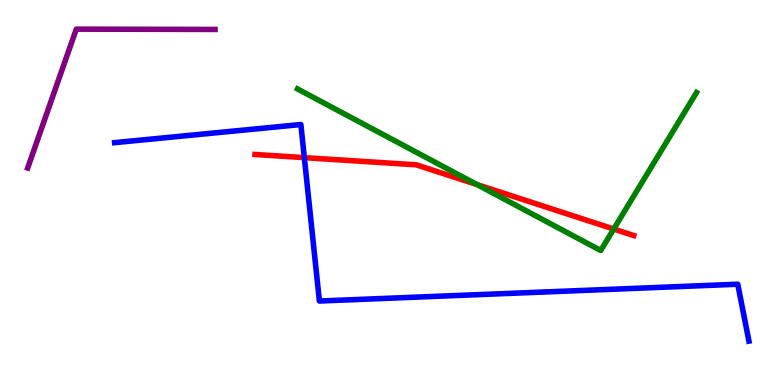[{'lines': ['blue', 'red'], 'intersections': [{'x': 3.93, 'y': 5.91}]}, {'lines': ['green', 'red'], 'intersections': [{'x': 6.15, 'y': 5.21}, {'x': 7.92, 'y': 4.05}]}, {'lines': ['purple', 'red'], 'intersections': []}, {'lines': ['blue', 'green'], 'intersections': []}, {'lines': ['blue', 'purple'], 'intersections': []}, {'lines': ['green', 'purple'], 'intersections': []}]